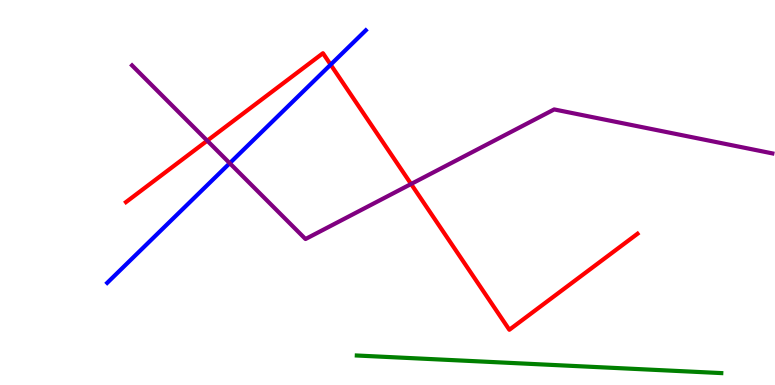[{'lines': ['blue', 'red'], 'intersections': [{'x': 4.27, 'y': 8.32}]}, {'lines': ['green', 'red'], 'intersections': []}, {'lines': ['purple', 'red'], 'intersections': [{'x': 2.67, 'y': 6.35}, {'x': 5.3, 'y': 5.22}]}, {'lines': ['blue', 'green'], 'intersections': []}, {'lines': ['blue', 'purple'], 'intersections': [{'x': 2.96, 'y': 5.76}]}, {'lines': ['green', 'purple'], 'intersections': []}]